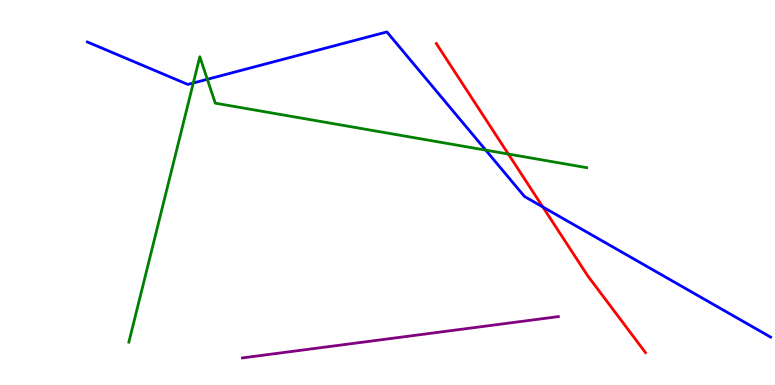[{'lines': ['blue', 'red'], 'intersections': [{'x': 7.0, 'y': 4.62}]}, {'lines': ['green', 'red'], 'intersections': [{'x': 6.56, 'y': 6.0}]}, {'lines': ['purple', 'red'], 'intersections': []}, {'lines': ['blue', 'green'], 'intersections': [{'x': 2.49, 'y': 7.84}, {'x': 2.68, 'y': 7.94}, {'x': 6.27, 'y': 6.1}]}, {'lines': ['blue', 'purple'], 'intersections': []}, {'lines': ['green', 'purple'], 'intersections': []}]